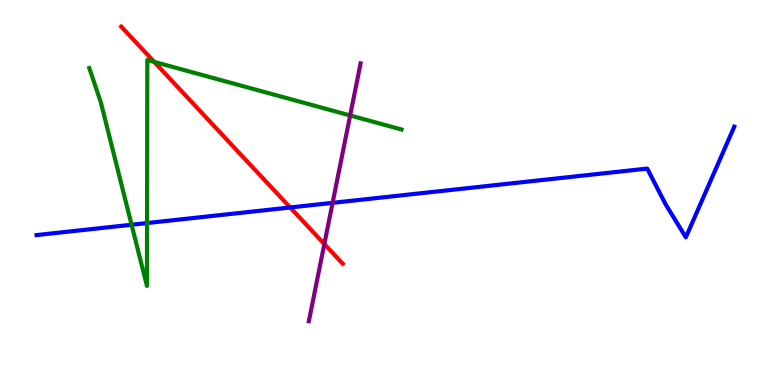[{'lines': ['blue', 'red'], 'intersections': [{'x': 3.74, 'y': 4.61}]}, {'lines': ['green', 'red'], 'intersections': [{'x': 1.99, 'y': 8.39}]}, {'lines': ['purple', 'red'], 'intersections': [{'x': 4.18, 'y': 3.66}]}, {'lines': ['blue', 'green'], 'intersections': [{'x': 1.7, 'y': 4.16}, {'x': 1.9, 'y': 4.21}]}, {'lines': ['blue', 'purple'], 'intersections': [{'x': 4.29, 'y': 4.73}]}, {'lines': ['green', 'purple'], 'intersections': [{'x': 4.52, 'y': 7.0}]}]